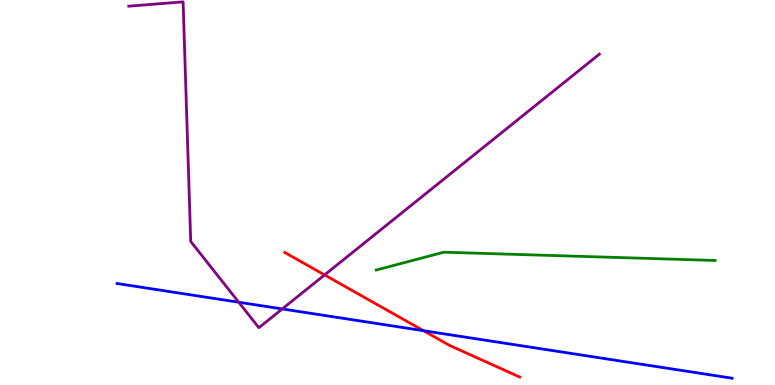[{'lines': ['blue', 'red'], 'intersections': [{'x': 5.46, 'y': 1.41}]}, {'lines': ['green', 'red'], 'intersections': []}, {'lines': ['purple', 'red'], 'intersections': [{'x': 4.19, 'y': 2.86}]}, {'lines': ['blue', 'green'], 'intersections': []}, {'lines': ['blue', 'purple'], 'intersections': [{'x': 3.08, 'y': 2.15}, {'x': 3.64, 'y': 1.98}]}, {'lines': ['green', 'purple'], 'intersections': []}]